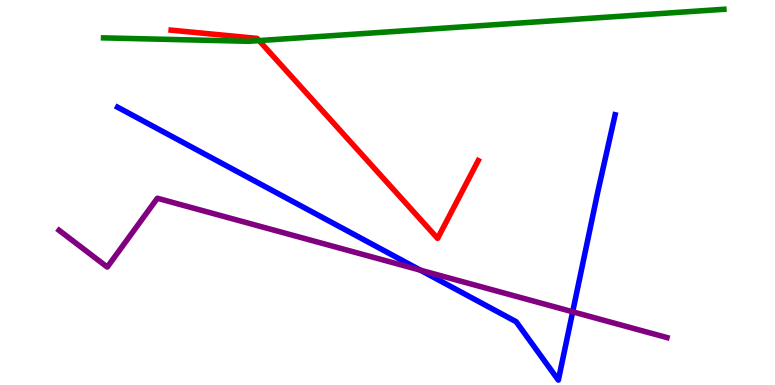[{'lines': ['blue', 'red'], 'intersections': []}, {'lines': ['green', 'red'], 'intersections': [{'x': 3.34, 'y': 8.95}]}, {'lines': ['purple', 'red'], 'intersections': []}, {'lines': ['blue', 'green'], 'intersections': []}, {'lines': ['blue', 'purple'], 'intersections': [{'x': 5.42, 'y': 2.98}, {'x': 7.39, 'y': 1.9}]}, {'lines': ['green', 'purple'], 'intersections': []}]